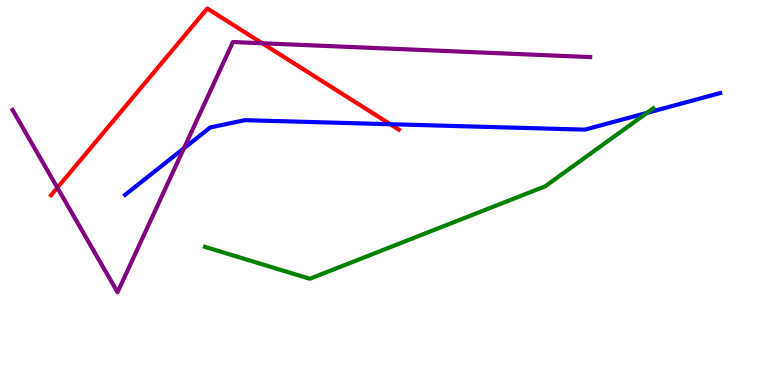[{'lines': ['blue', 'red'], 'intersections': [{'x': 5.04, 'y': 6.77}]}, {'lines': ['green', 'red'], 'intersections': []}, {'lines': ['purple', 'red'], 'intersections': [{'x': 0.74, 'y': 5.12}, {'x': 3.38, 'y': 8.88}]}, {'lines': ['blue', 'green'], 'intersections': [{'x': 8.35, 'y': 7.07}]}, {'lines': ['blue', 'purple'], 'intersections': [{'x': 2.37, 'y': 6.15}]}, {'lines': ['green', 'purple'], 'intersections': []}]